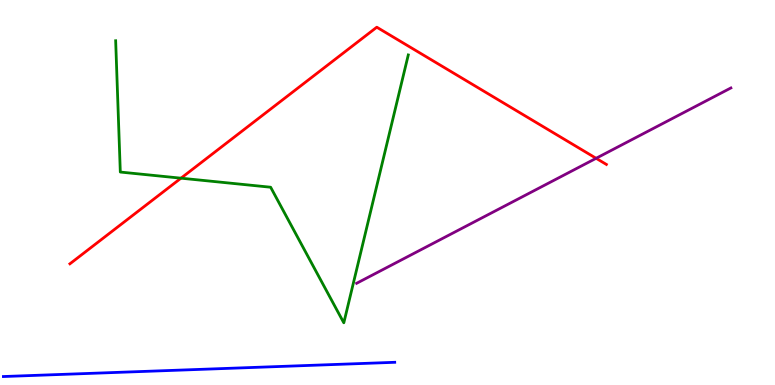[{'lines': ['blue', 'red'], 'intersections': []}, {'lines': ['green', 'red'], 'intersections': [{'x': 2.34, 'y': 5.37}]}, {'lines': ['purple', 'red'], 'intersections': [{'x': 7.69, 'y': 5.89}]}, {'lines': ['blue', 'green'], 'intersections': []}, {'lines': ['blue', 'purple'], 'intersections': []}, {'lines': ['green', 'purple'], 'intersections': []}]